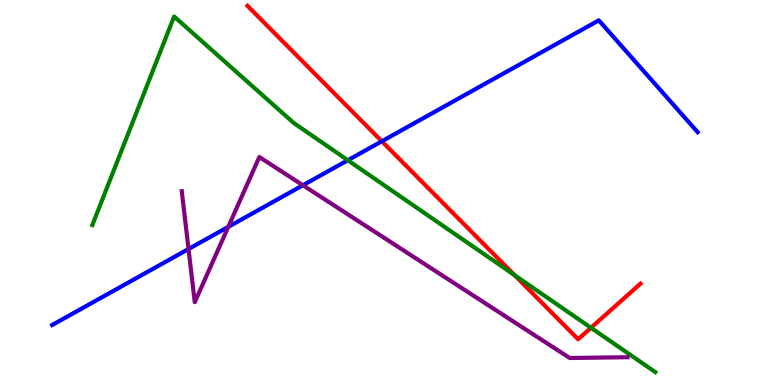[{'lines': ['blue', 'red'], 'intersections': [{'x': 4.93, 'y': 6.33}]}, {'lines': ['green', 'red'], 'intersections': [{'x': 6.64, 'y': 2.86}, {'x': 7.63, 'y': 1.49}]}, {'lines': ['purple', 'red'], 'intersections': []}, {'lines': ['blue', 'green'], 'intersections': [{'x': 4.49, 'y': 5.84}]}, {'lines': ['blue', 'purple'], 'intersections': [{'x': 2.43, 'y': 3.53}, {'x': 2.95, 'y': 4.11}, {'x': 3.91, 'y': 5.19}]}, {'lines': ['green', 'purple'], 'intersections': []}]